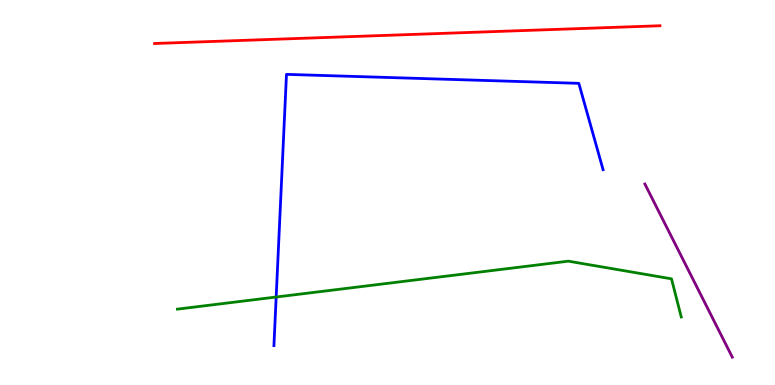[{'lines': ['blue', 'red'], 'intersections': []}, {'lines': ['green', 'red'], 'intersections': []}, {'lines': ['purple', 'red'], 'intersections': []}, {'lines': ['blue', 'green'], 'intersections': [{'x': 3.56, 'y': 2.29}]}, {'lines': ['blue', 'purple'], 'intersections': []}, {'lines': ['green', 'purple'], 'intersections': []}]